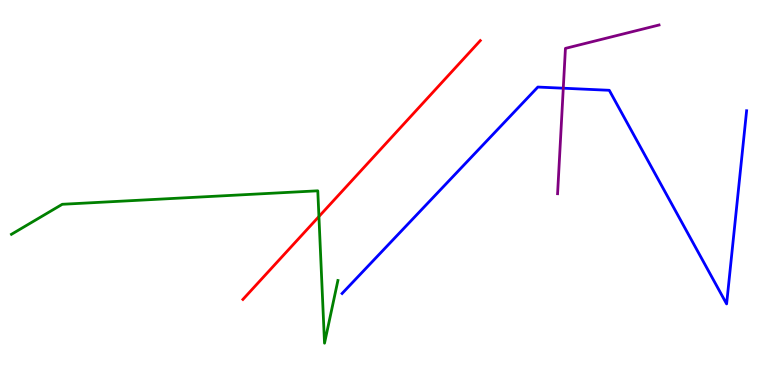[{'lines': ['blue', 'red'], 'intersections': []}, {'lines': ['green', 'red'], 'intersections': [{'x': 4.12, 'y': 4.38}]}, {'lines': ['purple', 'red'], 'intersections': []}, {'lines': ['blue', 'green'], 'intersections': []}, {'lines': ['blue', 'purple'], 'intersections': [{'x': 7.27, 'y': 7.71}]}, {'lines': ['green', 'purple'], 'intersections': []}]